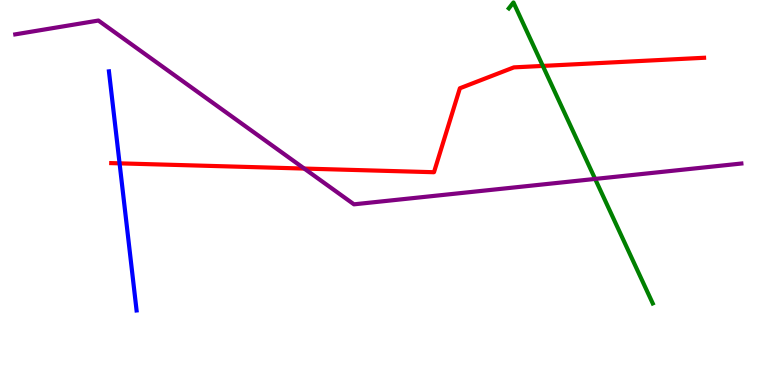[{'lines': ['blue', 'red'], 'intersections': [{'x': 1.54, 'y': 5.76}]}, {'lines': ['green', 'red'], 'intersections': [{'x': 7.0, 'y': 8.29}]}, {'lines': ['purple', 'red'], 'intersections': [{'x': 3.93, 'y': 5.62}]}, {'lines': ['blue', 'green'], 'intersections': []}, {'lines': ['blue', 'purple'], 'intersections': []}, {'lines': ['green', 'purple'], 'intersections': [{'x': 7.68, 'y': 5.35}]}]